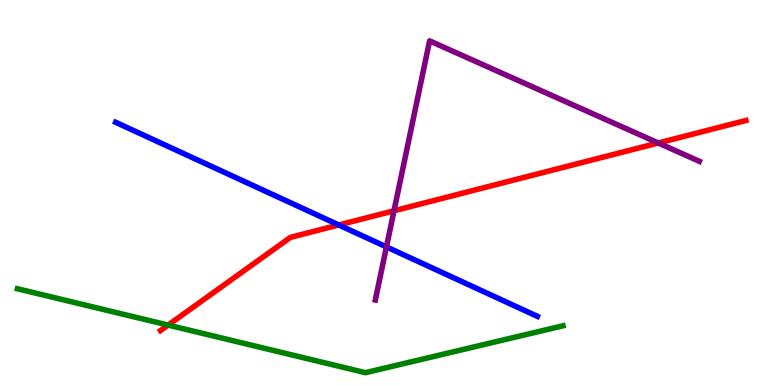[{'lines': ['blue', 'red'], 'intersections': [{'x': 4.37, 'y': 4.16}]}, {'lines': ['green', 'red'], 'intersections': [{'x': 2.17, 'y': 1.56}]}, {'lines': ['purple', 'red'], 'intersections': [{'x': 5.08, 'y': 4.53}, {'x': 8.49, 'y': 6.29}]}, {'lines': ['blue', 'green'], 'intersections': []}, {'lines': ['blue', 'purple'], 'intersections': [{'x': 4.99, 'y': 3.59}]}, {'lines': ['green', 'purple'], 'intersections': []}]